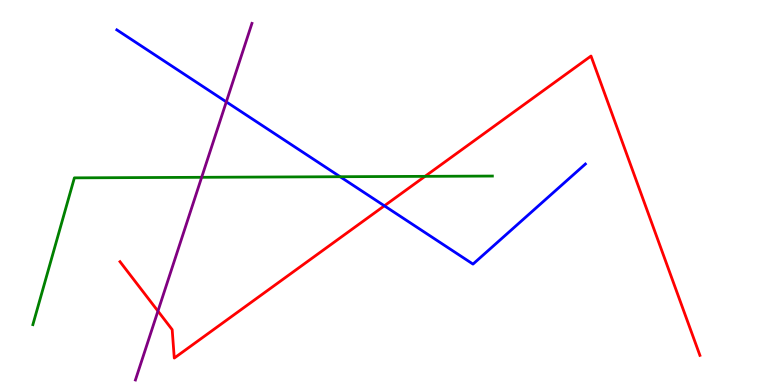[{'lines': ['blue', 'red'], 'intersections': [{'x': 4.96, 'y': 4.65}]}, {'lines': ['green', 'red'], 'intersections': [{'x': 5.48, 'y': 5.42}]}, {'lines': ['purple', 'red'], 'intersections': [{'x': 2.04, 'y': 1.92}]}, {'lines': ['blue', 'green'], 'intersections': [{'x': 4.39, 'y': 5.41}]}, {'lines': ['blue', 'purple'], 'intersections': [{'x': 2.92, 'y': 7.35}]}, {'lines': ['green', 'purple'], 'intersections': [{'x': 2.6, 'y': 5.39}]}]